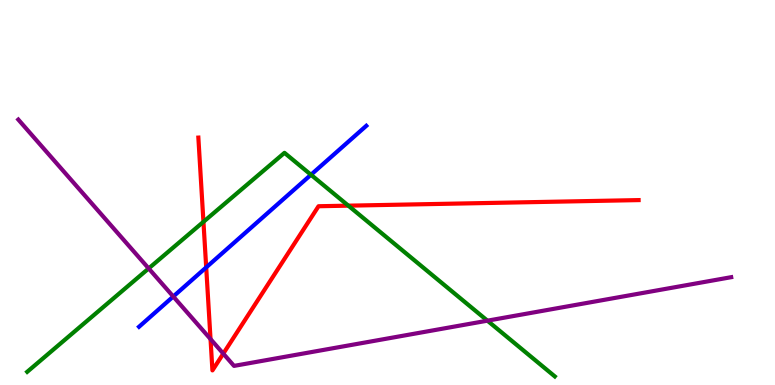[{'lines': ['blue', 'red'], 'intersections': [{'x': 2.66, 'y': 3.05}]}, {'lines': ['green', 'red'], 'intersections': [{'x': 2.63, 'y': 4.24}, {'x': 4.49, 'y': 4.66}]}, {'lines': ['purple', 'red'], 'intersections': [{'x': 2.72, 'y': 1.19}, {'x': 2.88, 'y': 0.815}]}, {'lines': ['blue', 'green'], 'intersections': [{'x': 4.01, 'y': 5.46}]}, {'lines': ['blue', 'purple'], 'intersections': [{'x': 2.24, 'y': 2.3}]}, {'lines': ['green', 'purple'], 'intersections': [{'x': 1.92, 'y': 3.03}, {'x': 6.29, 'y': 1.67}]}]